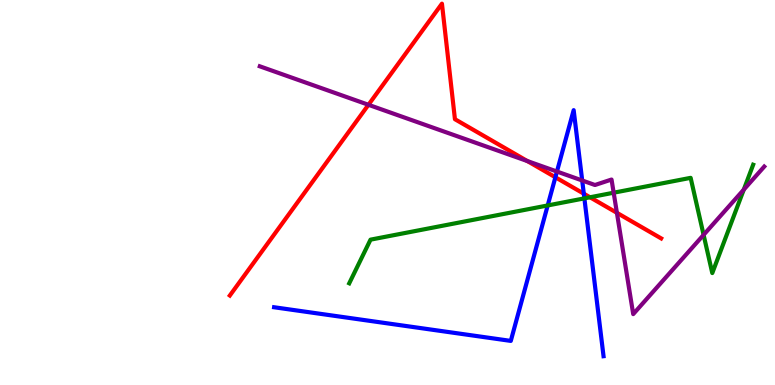[{'lines': ['blue', 'red'], 'intersections': [{'x': 7.17, 'y': 5.4}, {'x': 7.53, 'y': 4.97}]}, {'lines': ['green', 'red'], 'intersections': [{'x': 7.61, 'y': 4.88}]}, {'lines': ['purple', 'red'], 'intersections': [{'x': 4.75, 'y': 7.28}, {'x': 6.8, 'y': 5.82}, {'x': 7.96, 'y': 4.47}]}, {'lines': ['blue', 'green'], 'intersections': [{'x': 7.07, 'y': 4.66}, {'x': 7.54, 'y': 4.85}]}, {'lines': ['blue', 'purple'], 'intersections': [{'x': 7.19, 'y': 5.54}, {'x': 7.51, 'y': 5.31}]}, {'lines': ['green', 'purple'], 'intersections': [{'x': 7.92, 'y': 4.99}, {'x': 9.08, 'y': 3.9}, {'x': 9.6, 'y': 5.07}]}]